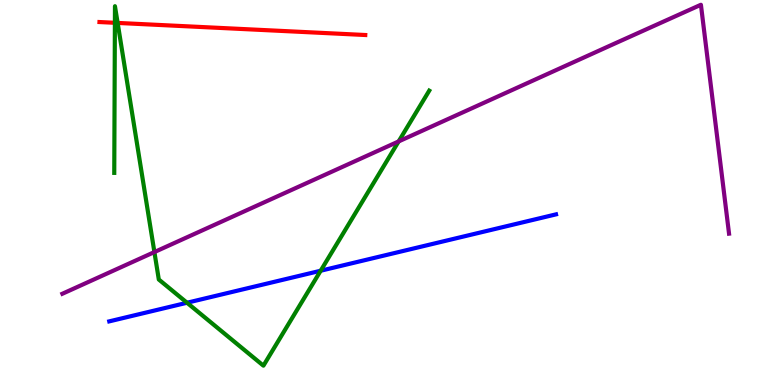[{'lines': ['blue', 'red'], 'intersections': []}, {'lines': ['green', 'red'], 'intersections': [{'x': 1.48, 'y': 9.41}, {'x': 1.52, 'y': 9.4}]}, {'lines': ['purple', 'red'], 'intersections': []}, {'lines': ['blue', 'green'], 'intersections': [{'x': 2.41, 'y': 2.14}, {'x': 4.14, 'y': 2.97}]}, {'lines': ['blue', 'purple'], 'intersections': []}, {'lines': ['green', 'purple'], 'intersections': [{'x': 1.99, 'y': 3.45}, {'x': 5.14, 'y': 6.33}]}]